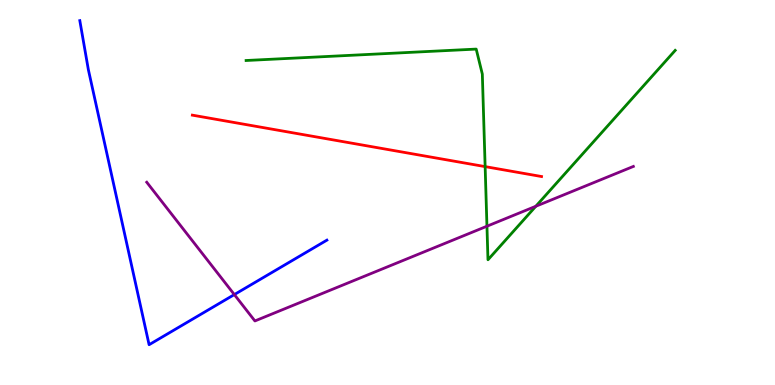[{'lines': ['blue', 'red'], 'intersections': []}, {'lines': ['green', 'red'], 'intersections': [{'x': 6.26, 'y': 5.67}]}, {'lines': ['purple', 'red'], 'intersections': []}, {'lines': ['blue', 'green'], 'intersections': []}, {'lines': ['blue', 'purple'], 'intersections': [{'x': 3.02, 'y': 2.35}]}, {'lines': ['green', 'purple'], 'intersections': [{'x': 6.28, 'y': 4.12}, {'x': 6.91, 'y': 4.64}]}]